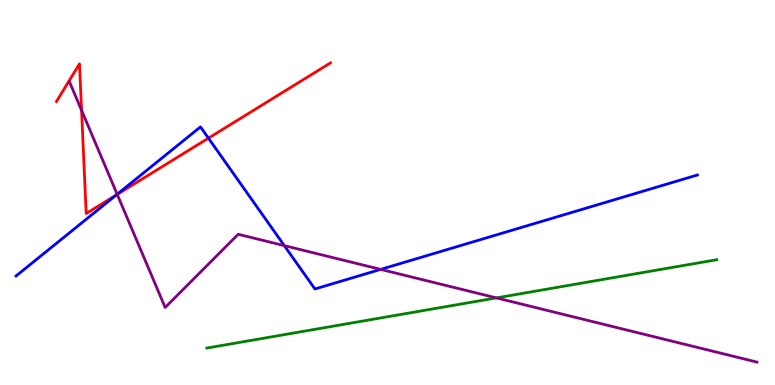[{'lines': ['blue', 'red'], 'intersections': [{'x': 1.5, 'y': 4.93}, {'x': 2.69, 'y': 6.41}]}, {'lines': ['green', 'red'], 'intersections': []}, {'lines': ['purple', 'red'], 'intersections': [{'x': 1.05, 'y': 7.13}, {'x': 1.51, 'y': 4.95}]}, {'lines': ['blue', 'green'], 'intersections': []}, {'lines': ['blue', 'purple'], 'intersections': [{'x': 1.51, 'y': 4.95}, {'x': 3.67, 'y': 3.62}, {'x': 4.91, 'y': 3.0}]}, {'lines': ['green', 'purple'], 'intersections': [{'x': 6.41, 'y': 2.26}]}]